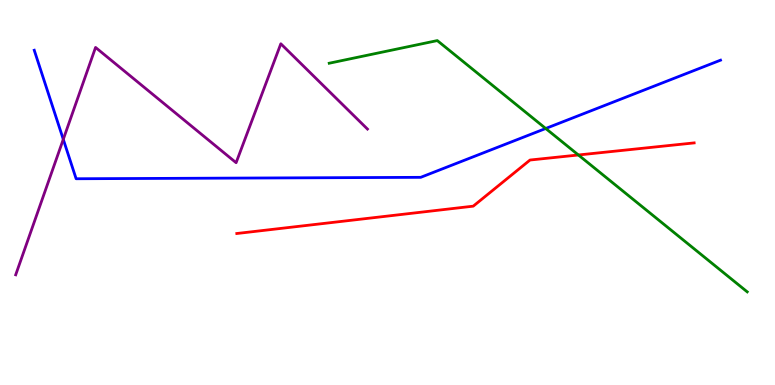[{'lines': ['blue', 'red'], 'intersections': []}, {'lines': ['green', 'red'], 'intersections': [{'x': 7.46, 'y': 5.97}]}, {'lines': ['purple', 'red'], 'intersections': []}, {'lines': ['blue', 'green'], 'intersections': [{'x': 7.04, 'y': 6.66}]}, {'lines': ['blue', 'purple'], 'intersections': [{'x': 0.817, 'y': 6.38}]}, {'lines': ['green', 'purple'], 'intersections': []}]